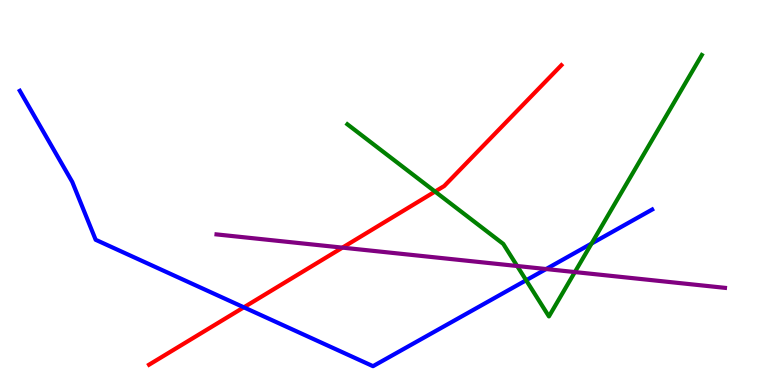[{'lines': ['blue', 'red'], 'intersections': [{'x': 3.15, 'y': 2.02}]}, {'lines': ['green', 'red'], 'intersections': [{'x': 5.61, 'y': 5.02}]}, {'lines': ['purple', 'red'], 'intersections': [{'x': 4.42, 'y': 3.57}]}, {'lines': ['blue', 'green'], 'intersections': [{'x': 6.79, 'y': 2.72}, {'x': 7.63, 'y': 3.67}]}, {'lines': ['blue', 'purple'], 'intersections': [{'x': 7.05, 'y': 3.01}]}, {'lines': ['green', 'purple'], 'intersections': [{'x': 6.67, 'y': 3.09}, {'x': 7.42, 'y': 2.93}]}]